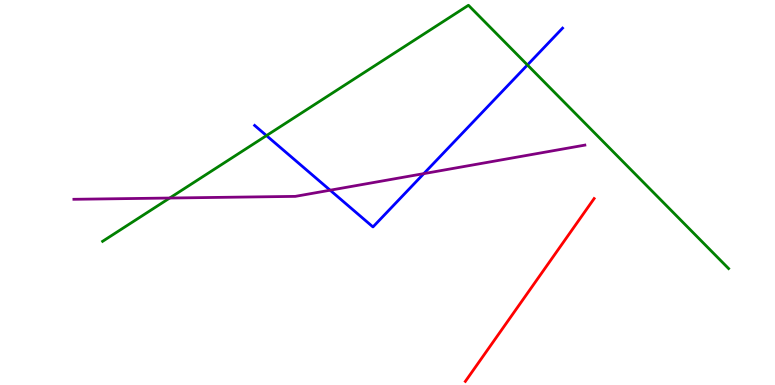[{'lines': ['blue', 'red'], 'intersections': []}, {'lines': ['green', 'red'], 'intersections': []}, {'lines': ['purple', 'red'], 'intersections': []}, {'lines': ['blue', 'green'], 'intersections': [{'x': 3.44, 'y': 6.48}, {'x': 6.81, 'y': 8.31}]}, {'lines': ['blue', 'purple'], 'intersections': [{'x': 4.26, 'y': 5.06}, {'x': 5.47, 'y': 5.49}]}, {'lines': ['green', 'purple'], 'intersections': [{'x': 2.19, 'y': 4.86}]}]